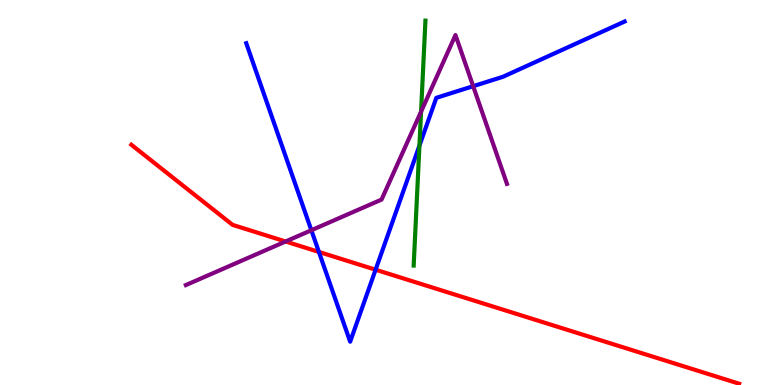[{'lines': ['blue', 'red'], 'intersections': [{'x': 4.11, 'y': 3.46}, {'x': 4.85, 'y': 2.99}]}, {'lines': ['green', 'red'], 'intersections': []}, {'lines': ['purple', 'red'], 'intersections': [{'x': 3.69, 'y': 3.73}]}, {'lines': ['blue', 'green'], 'intersections': [{'x': 5.41, 'y': 6.22}]}, {'lines': ['blue', 'purple'], 'intersections': [{'x': 4.02, 'y': 4.02}, {'x': 6.11, 'y': 7.76}]}, {'lines': ['green', 'purple'], 'intersections': [{'x': 5.43, 'y': 7.1}]}]